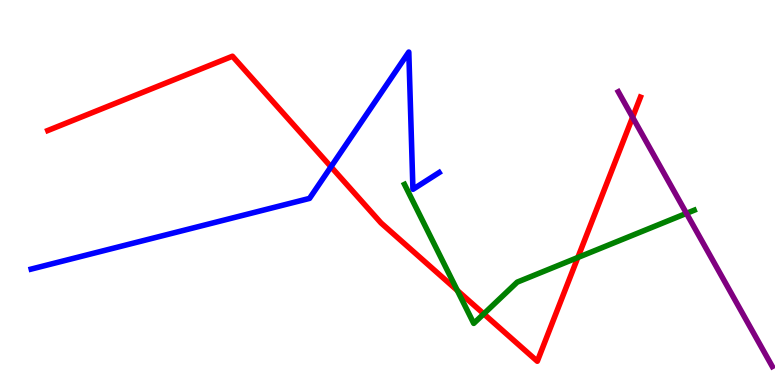[{'lines': ['blue', 'red'], 'intersections': [{'x': 4.27, 'y': 5.67}]}, {'lines': ['green', 'red'], 'intersections': [{'x': 5.9, 'y': 2.46}, {'x': 6.24, 'y': 1.85}, {'x': 7.46, 'y': 3.31}]}, {'lines': ['purple', 'red'], 'intersections': [{'x': 8.16, 'y': 6.95}]}, {'lines': ['blue', 'green'], 'intersections': []}, {'lines': ['blue', 'purple'], 'intersections': []}, {'lines': ['green', 'purple'], 'intersections': [{'x': 8.86, 'y': 4.46}]}]